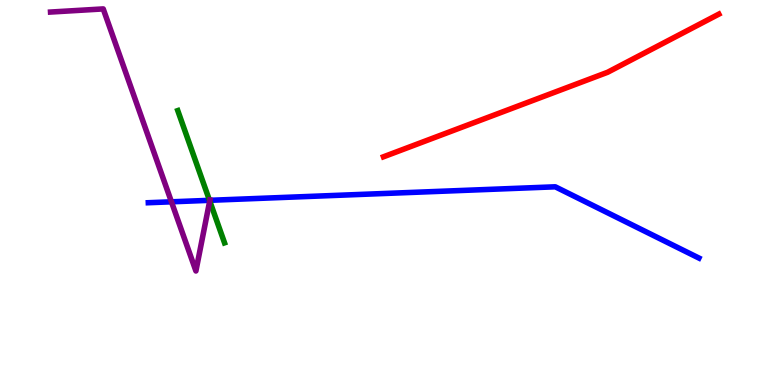[{'lines': ['blue', 'red'], 'intersections': []}, {'lines': ['green', 'red'], 'intersections': []}, {'lines': ['purple', 'red'], 'intersections': []}, {'lines': ['blue', 'green'], 'intersections': [{'x': 2.7, 'y': 4.8}]}, {'lines': ['blue', 'purple'], 'intersections': [{'x': 2.21, 'y': 4.76}, {'x': 2.71, 'y': 4.8}]}, {'lines': ['green', 'purple'], 'intersections': [{'x': 2.71, 'y': 4.78}]}]